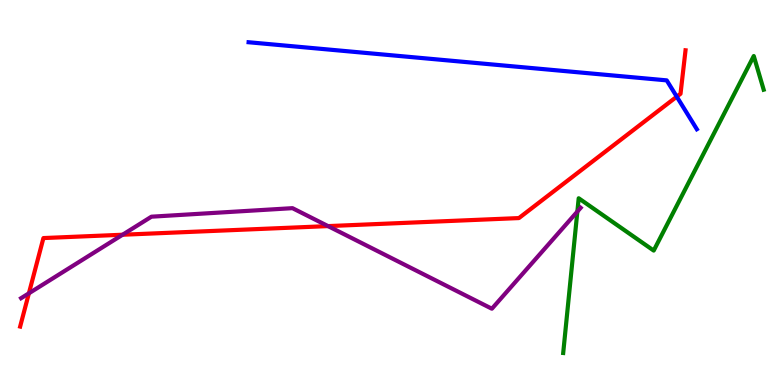[{'lines': ['blue', 'red'], 'intersections': [{'x': 8.73, 'y': 7.49}]}, {'lines': ['green', 'red'], 'intersections': []}, {'lines': ['purple', 'red'], 'intersections': [{'x': 0.373, 'y': 2.38}, {'x': 1.58, 'y': 3.9}, {'x': 4.23, 'y': 4.13}]}, {'lines': ['blue', 'green'], 'intersections': []}, {'lines': ['blue', 'purple'], 'intersections': []}, {'lines': ['green', 'purple'], 'intersections': [{'x': 7.45, 'y': 4.5}]}]